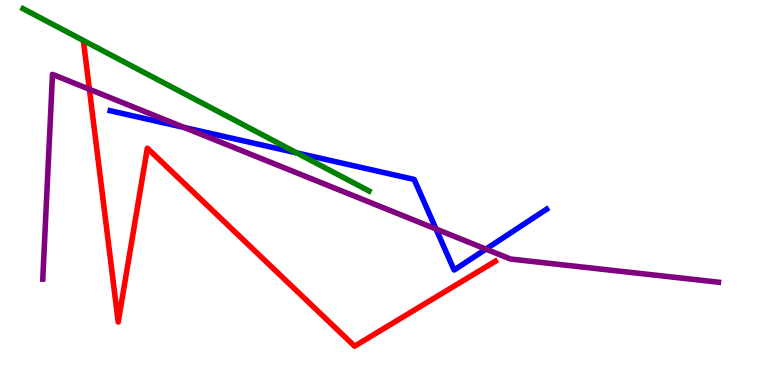[{'lines': ['blue', 'red'], 'intersections': []}, {'lines': ['green', 'red'], 'intersections': []}, {'lines': ['purple', 'red'], 'intersections': [{'x': 1.15, 'y': 7.68}]}, {'lines': ['blue', 'green'], 'intersections': [{'x': 3.83, 'y': 6.03}]}, {'lines': ['blue', 'purple'], 'intersections': [{'x': 2.38, 'y': 6.69}, {'x': 5.63, 'y': 4.05}, {'x': 6.27, 'y': 3.53}]}, {'lines': ['green', 'purple'], 'intersections': []}]